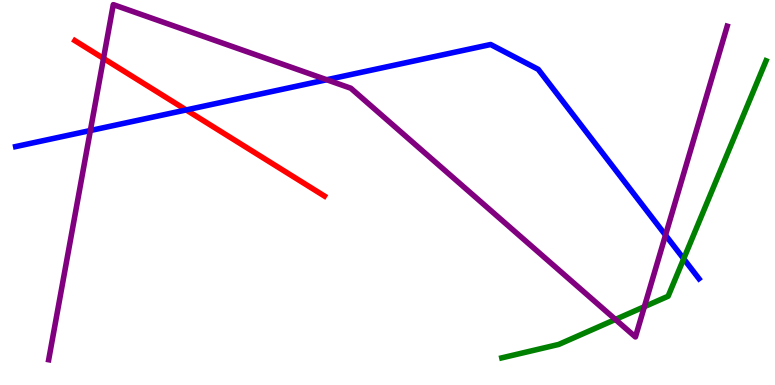[{'lines': ['blue', 'red'], 'intersections': [{'x': 2.4, 'y': 7.14}]}, {'lines': ['green', 'red'], 'intersections': []}, {'lines': ['purple', 'red'], 'intersections': [{'x': 1.34, 'y': 8.48}]}, {'lines': ['blue', 'green'], 'intersections': [{'x': 8.82, 'y': 3.28}]}, {'lines': ['blue', 'purple'], 'intersections': [{'x': 1.17, 'y': 6.61}, {'x': 4.22, 'y': 7.93}, {'x': 8.59, 'y': 3.89}]}, {'lines': ['green', 'purple'], 'intersections': [{'x': 7.94, 'y': 1.7}, {'x': 8.31, 'y': 2.03}]}]